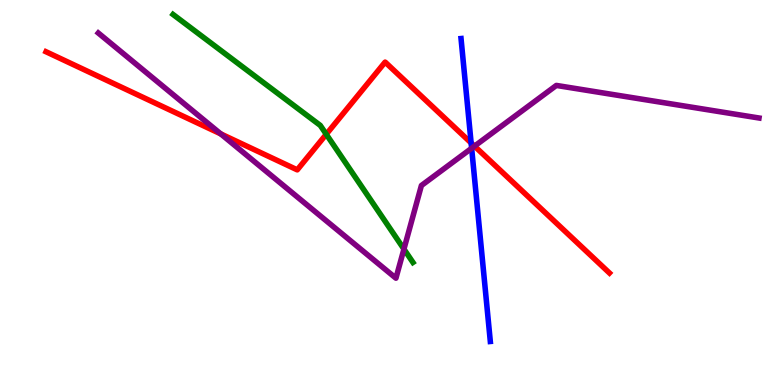[{'lines': ['blue', 'red'], 'intersections': [{'x': 6.08, 'y': 6.29}]}, {'lines': ['green', 'red'], 'intersections': [{'x': 4.21, 'y': 6.51}]}, {'lines': ['purple', 'red'], 'intersections': [{'x': 2.85, 'y': 6.52}, {'x': 6.12, 'y': 6.2}]}, {'lines': ['blue', 'green'], 'intersections': []}, {'lines': ['blue', 'purple'], 'intersections': [{'x': 6.09, 'y': 6.15}]}, {'lines': ['green', 'purple'], 'intersections': [{'x': 5.21, 'y': 3.53}]}]